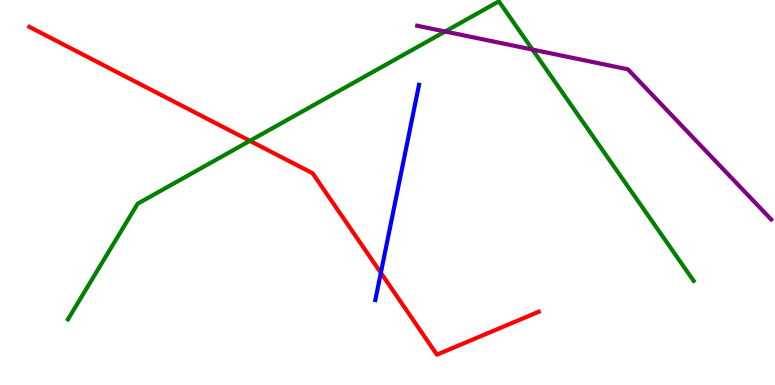[{'lines': ['blue', 'red'], 'intersections': [{'x': 4.91, 'y': 2.91}]}, {'lines': ['green', 'red'], 'intersections': [{'x': 3.22, 'y': 6.34}]}, {'lines': ['purple', 'red'], 'intersections': []}, {'lines': ['blue', 'green'], 'intersections': []}, {'lines': ['blue', 'purple'], 'intersections': []}, {'lines': ['green', 'purple'], 'intersections': [{'x': 5.74, 'y': 9.18}, {'x': 6.87, 'y': 8.71}]}]